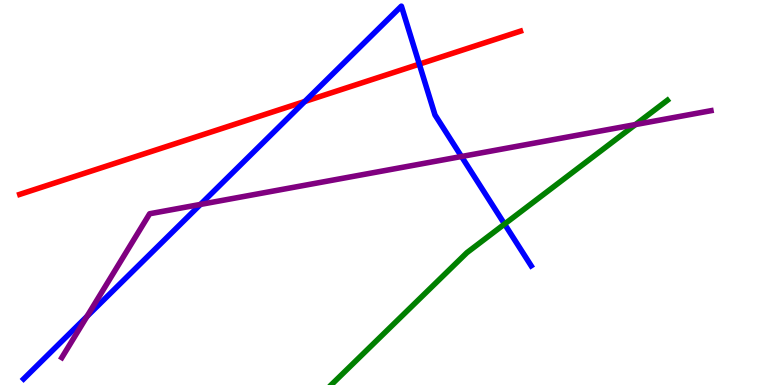[{'lines': ['blue', 'red'], 'intersections': [{'x': 3.93, 'y': 7.36}, {'x': 5.41, 'y': 8.33}]}, {'lines': ['green', 'red'], 'intersections': []}, {'lines': ['purple', 'red'], 'intersections': []}, {'lines': ['blue', 'green'], 'intersections': [{'x': 6.51, 'y': 4.18}]}, {'lines': ['blue', 'purple'], 'intersections': [{'x': 1.12, 'y': 1.78}, {'x': 2.59, 'y': 4.69}, {'x': 5.95, 'y': 5.93}]}, {'lines': ['green', 'purple'], 'intersections': [{'x': 8.2, 'y': 6.76}]}]